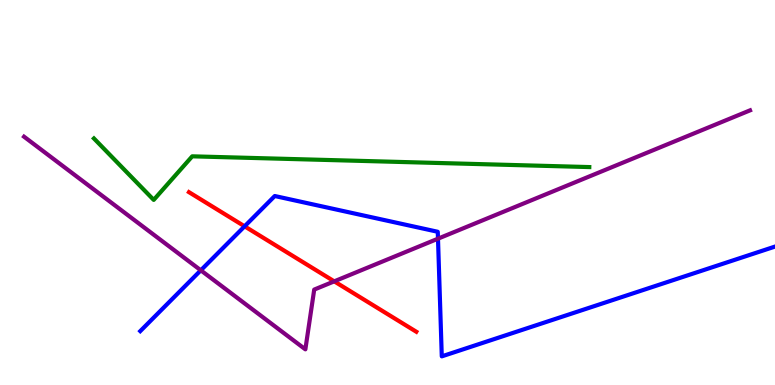[{'lines': ['blue', 'red'], 'intersections': [{'x': 3.16, 'y': 4.12}]}, {'lines': ['green', 'red'], 'intersections': []}, {'lines': ['purple', 'red'], 'intersections': [{'x': 4.31, 'y': 2.69}]}, {'lines': ['blue', 'green'], 'intersections': []}, {'lines': ['blue', 'purple'], 'intersections': [{'x': 2.59, 'y': 2.98}, {'x': 5.65, 'y': 3.8}]}, {'lines': ['green', 'purple'], 'intersections': []}]